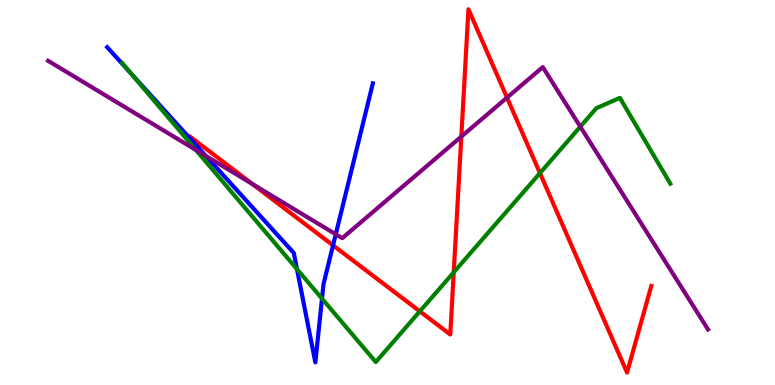[{'lines': ['blue', 'red'], 'intersections': [{'x': 4.3, 'y': 3.63}]}, {'lines': ['green', 'red'], 'intersections': [{'x': 5.42, 'y': 1.91}, {'x': 5.85, 'y': 2.93}, {'x': 6.97, 'y': 5.5}]}, {'lines': ['purple', 'red'], 'intersections': [{'x': 3.26, 'y': 5.22}, {'x': 5.95, 'y': 6.45}, {'x': 6.54, 'y': 7.46}]}, {'lines': ['blue', 'green'], 'intersections': [{'x': 1.68, 'y': 8.11}, {'x': 3.83, 'y': 3.01}, {'x': 4.15, 'y': 2.24}]}, {'lines': ['blue', 'purple'], 'intersections': [{'x': 2.66, 'y': 5.95}, {'x': 4.33, 'y': 3.91}]}, {'lines': ['green', 'purple'], 'intersections': [{'x': 2.53, 'y': 6.11}, {'x': 7.49, 'y': 6.71}]}]